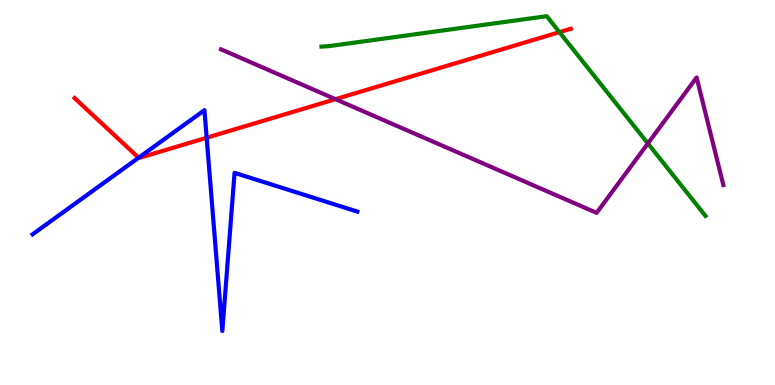[{'lines': ['blue', 'red'], 'intersections': [{'x': 1.79, 'y': 5.9}, {'x': 2.67, 'y': 6.42}]}, {'lines': ['green', 'red'], 'intersections': [{'x': 7.22, 'y': 9.16}]}, {'lines': ['purple', 'red'], 'intersections': [{'x': 4.33, 'y': 7.42}]}, {'lines': ['blue', 'green'], 'intersections': []}, {'lines': ['blue', 'purple'], 'intersections': []}, {'lines': ['green', 'purple'], 'intersections': [{'x': 8.36, 'y': 6.27}]}]